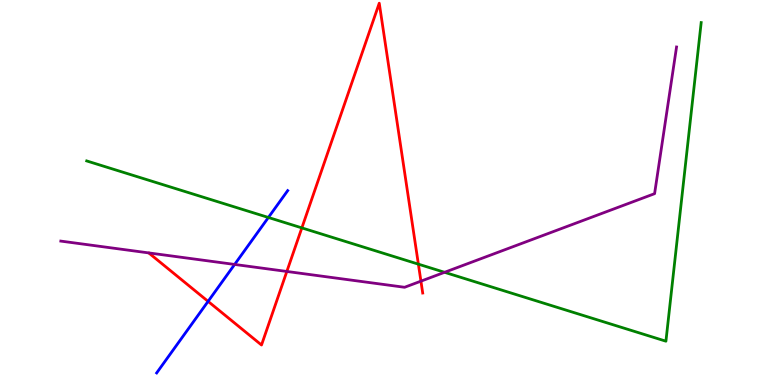[{'lines': ['blue', 'red'], 'intersections': [{'x': 2.69, 'y': 2.17}]}, {'lines': ['green', 'red'], 'intersections': [{'x': 3.89, 'y': 4.08}, {'x': 5.4, 'y': 3.14}]}, {'lines': ['purple', 'red'], 'intersections': [{'x': 3.7, 'y': 2.95}, {'x': 5.43, 'y': 2.7}]}, {'lines': ['blue', 'green'], 'intersections': [{'x': 3.46, 'y': 4.35}]}, {'lines': ['blue', 'purple'], 'intersections': [{'x': 3.03, 'y': 3.13}]}, {'lines': ['green', 'purple'], 'intersections': [{'x': 5.74, 'y': 2.93}]}]